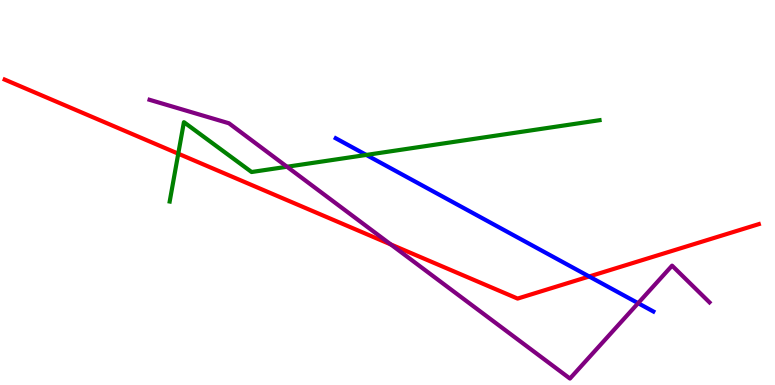[{'lines': ['blue', 'red'], 'intersections': [{'x': 7.6, 'y': 2.82}]}, {'lines': ['green', 'red'], 'intersections': [{'x': 2.3, 'y': 6.01}]}, {'lines': ['purple', 'red'], 'intersections': [{'x': 5.04, 'y': 3.65}]}, {'lines': ['blue', 'green'], 'intersections': [{'x': 4.73, 'y': 5.98}]}, {'lines': ['blue', 'purple'], 'intersections': [{'x': 8.23, 'y': 2.13}]}, {'lines': ['green', 'purple'], 'intersections': [{'x': 3.7, 'y': 5.67}]}]